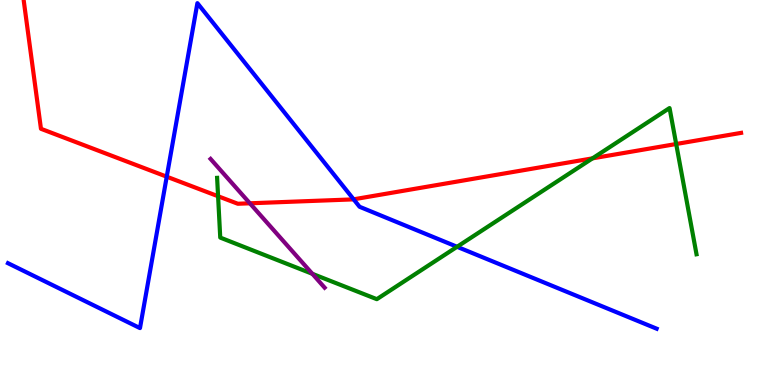[{'lines': ['blue', 'red'], 'intersections': [{'x': 2.15, 'y': 5.41}, {'x': 4.56, 'y': 4.82}]}, {'lines': ['green', 'red'], 'intersections': [{'x': 2.81, 'y': 4.9}, {'x': 7.65, 'y': 5.89}, {'x': 8.72, 'y': 6.26}]}, {'lines': ['purple', 'red'], 'intersections': [{'x': 3.22, 'y': 4.72}]}, {'lines': ['blue', 'green'], 'intersections': [{'x': 5.9, 'y': 3.59}]}, {'lines': ['blue', 'purple'], 'intersections': []}, {'lines': ['green', 'purple'], 'intersections': [{'x': 4.03, 'y': 2.89}]}]